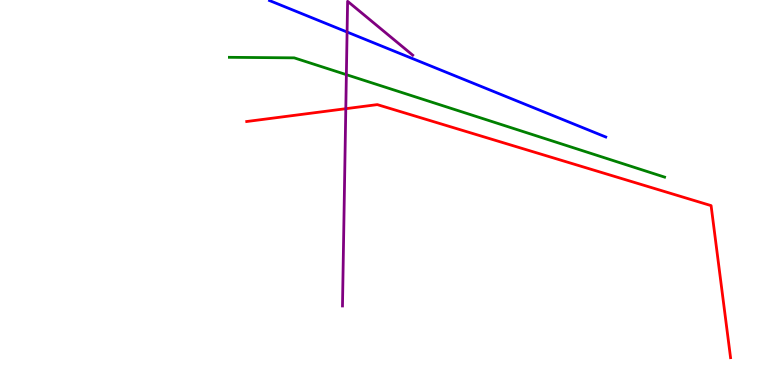[{'lines': ['blue', 'red'], 'intersections': []}, {'lines': ['green', 'red'], 'intersections': []}, {'lines': ['purple', 'red'], 'intersections': [{'x': 4.46, 'y': 7.18}]}, {'lines': ['blue', 'green'], 'intersections': []}, {'lines': ['blue', 'purple'], 'intersections': [{'x': 4.48, 'y': 9.17}]}, {'lines': ['green', 'purple'], 'intersections': [{'x': 4.47, 'y': 8.06}]}]